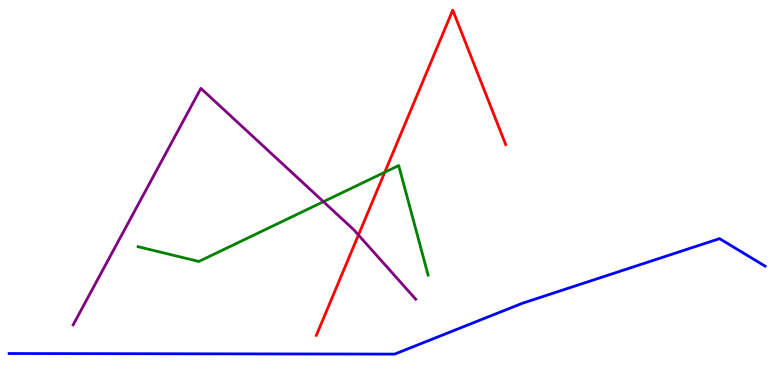[{'lines': ['blue', 'red'], 'intersections': []}, {'lines': ['green', 'red'], 'intersections': [{'x': 4.96, 'y': 5.53}]}, {'lines': ['purple', 'red'], 'intersections': [{'x': 4.63, 'y': 3.9}]}, {'lines': ['blue', 'green'], 'intersections': []}, {'lines': ['blue', 'purple'], 'intersections': []}, {'lines': ['green', 'purple'], 'intersections': [{'x': 4.17, 'y': 4.76}]}]